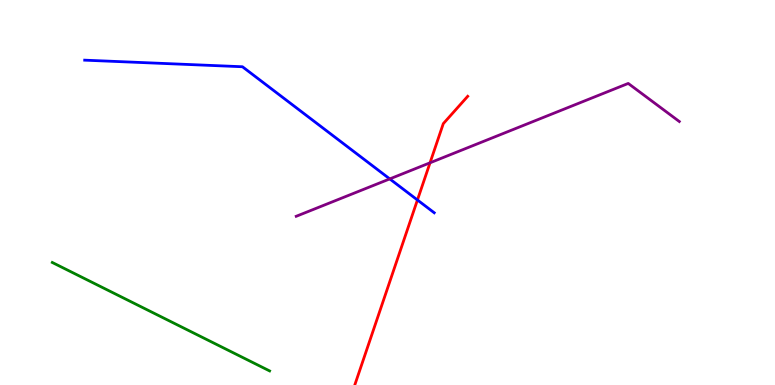[{'lines': ['blue', 'red'], 'intersections': [{'x': 5.39, 'y': 4.81}]}, {'lines': ['green', 'red'], 'intersections': []}, {'lines': ['purple', 'red'], 'intersections': [{'x': 5.55, 'y': 5.77}]}, {'lines': ['blue', 'green'], 'intersections': []}, {'lines': ['blue', 'purple'], 'intersections': [{'x': 5.03, 'y': 5.35}]}, {'lines': ['green', 'purple'], 'intersections': []}]